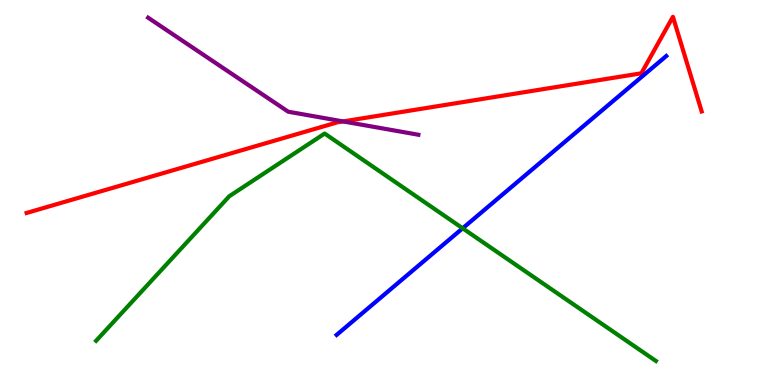[{'lines': ['blue', 'red'], 'intersections': []}, {'lines': ['green', 'red'], 'intersections': []}, {'lines': ['purple', 'red'], 'intersections': [{'x': 4.43, 'y': 6.85}]}, {'lines': ['blue', 'green'], 'intersections': [{'x': 5.97, 'y': 4.07}]}, {'lines': ['blue', 'purple'], 'intersections': []}, {'lines': ['green', 'purple'], 'intersections': []}]